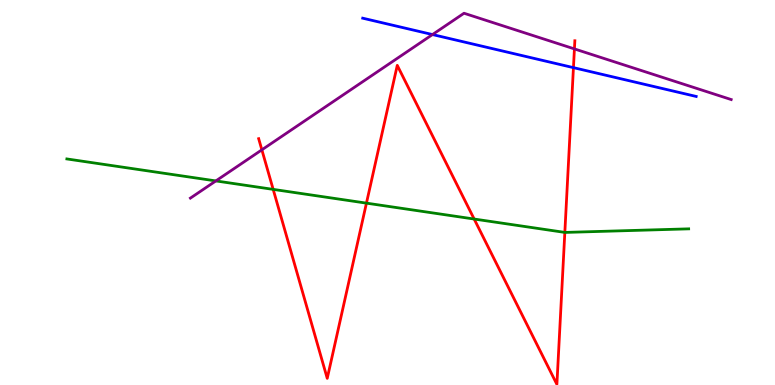[{'lines': ['blue', 'red'], 'intersections': [{'x': 7.4, 'y': 8.24}]}, {'lines': ['green', 'red'], 'intersections': [{'x': 3.52, 'y': 5.08}, {'x': 4.73, 'y': 4.72}, {'x': 6.12, 'y': 4.31}, {'x': 7.29, 'y': 3.96}]}, {'lines': ['purple', 'red'], 'intersections': [{'x': 3.38, 'y': 6.11}, {'x': 7.41, 'y': 8.73}]}, {'lines': ['blue', 'green'], 'intersections': []}, {'lines': ['blue', 'purple'], 'intersections': [{'x': 5.58, 'y': 9.1}]}, {'lines': ['green', 'purple'], 'intersections': [{'x': 2.79, 'y': 5.3}]}]